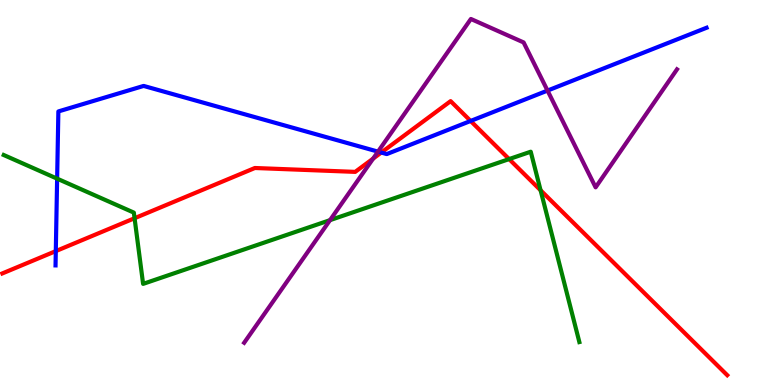[{'lines': ['blue', 'red'], 'intersections': [{'x': 0.72, 'y': 3.48}, {'x': 4.92, 'y': 6.04}, {'x': 6.07, 'y': 6.86}]}, {'lines': ['green', 'red'], 'intersections': [{'x': 1.74, 'y': 4.33}, {'x': 6.57, 'y': 5.87}, {'x': 6.98, 'y': 5.06}]}, {'lines': ['purple', 'red'], 'intersections': [{'x': 4.81, 'y': 5.88}]}, {'lines': ['blue', 'green'], 'intersections': [{'x': 0.737, 'y': 5.36}]}, {'lines': ['blue', 'purple'], 'intersections': [{'x': 4.88, 'y': 6.06}, {'x': 7.06, 'y': 7.65}]}, {'lines': ['green', 'purple'], 'intersections': [{'x': 4.26, 'y': 4.28}]}]